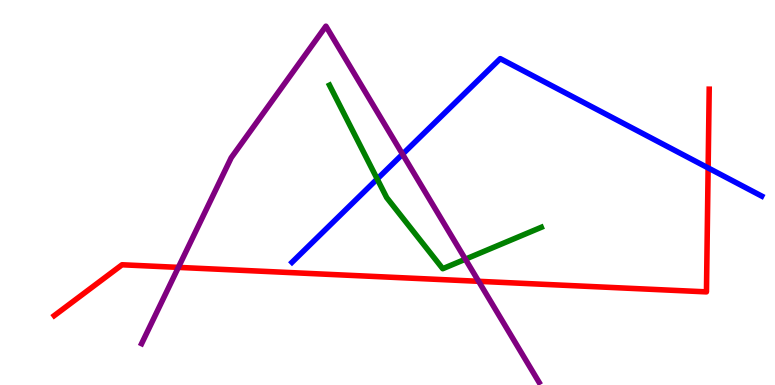[{'lines': ['blue', 'red'], 'intersections': [{'x': 9.14, 'y': 5.64}]}, {'lines': ['green', 'red'], 'intersections': []}, {'lines': ['purple', 'red'], 'intersections': [{'x': 2.3, 'y': 3.05}, {'x': 6.18, 'y': 2.69}]}, {'lines': ['blue', 'green'], 'intersections': [{'x': 4.87, 'y': 5.35}]}, {'lines': ['blue', 'purple'], 'intersections': [{'x': 5.19, 'y': 5.99}]}, {'lines': ['green', 'purple'], 'intersections': [{'x': 6.0, 'y': 3.27}]}]